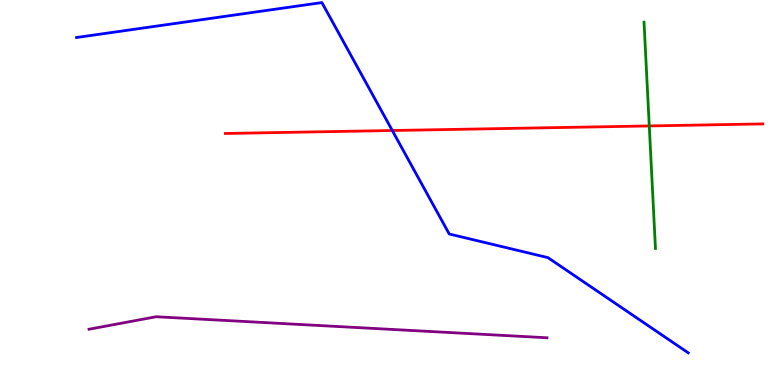[{'lines': ['blue', 'red'], 'intersections': [{'x': 5.06, 'y': 6.61}]}, {'lines': ['green', 'red'], 'intersections': [{'x': 8.38, 'y': 6.73}]}, {'lines': ['purple', 'red'], 'intersections': []}, {'lines': ['blue', 'green'], 'intersections': []}, {'lines': ['blue', 'purple'], 'intersections': []}, {'lines': ['green', 'purple'], 'intersections': []}]